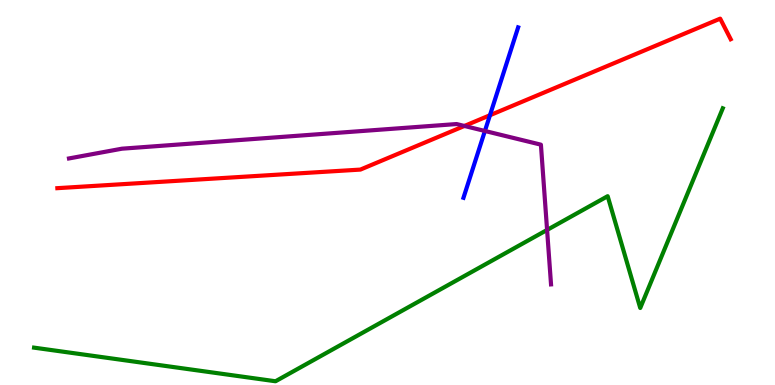[{'lines': ['blue', 'red'], 'intersections': [{'x': 6.32, 'y': 7.01}]}, {'lines': ['green', 'red'], 'intersections': []}, {'lines': ['purple', 'red'], 'intersections': [{'x': 5.99, 'y': 6.73}]}, {'lines': ['blue', 'green'], 'intersections': []}, {'lines': ['blue', 'purple'], 'intersections': [{'x': 6.26, 'y': 6.6}]}, {'lines': ['green', 'purple'], 'intersections': [{'x': 7.06, 'y': 4.03}]}]